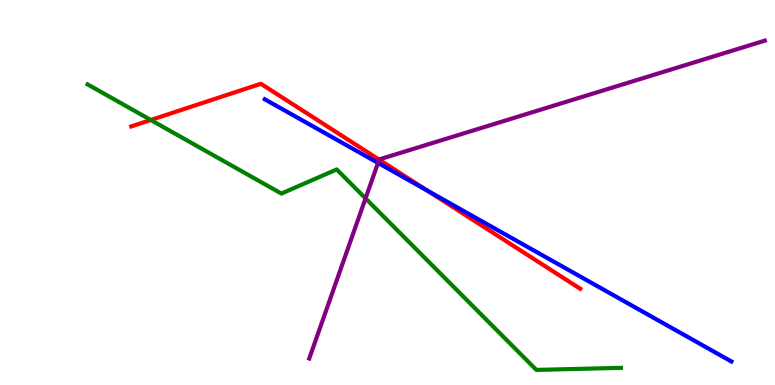[{'lines': ['blue', 'red'], 'intersections': [{'x': 5.52, 'y': 5.05}]}, {'lines': ['green', 'red'], 'intersections': [{'x': 1.95, 'y': 6.88}]}, {'lines': ['purple', 'red'], 'intersections': [{'x': 4.89, 'y': 5.85}]}, {'lines': ['blue', 'green'], 'intersections': []}, {'lines': ['blue', 'purple'], 'intersections': [{'x': 4.88, 'y': 5.77}]}, {'lines': ['green', 'purple'], 'intersections': [{'x': 4.72, 'y': 4.85}]}]